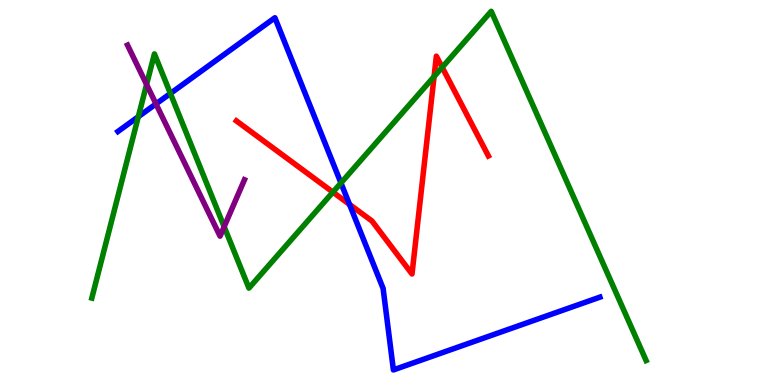[{'lines': ['blue', 'red'], 'intersections': [{'x': 4.51, 'y': 4.69}]}, {'lines': ['green', 'red'], 'intersections': [{'x': 4.3, 'y': 5.01}, {'x': 5.6, 'y': 8.01}, {'x': 5.71, 'y': 8.25}]}, {'lines': ['purple', 'red'], 'intersections': []}, {'lines': ['blue', 'green'], 'intersections': [{'x': 1.78, 'y': 6.97}, {'x': 2.2, 'y': 7.57}, {'x': 4.4, 'y': 5.25}]}, {'lines': ['blue', 'purple'], 'intersections': [{'x': 2.01, 'y': 7.3}]}, {'lines': ['green', 'purple'], 'intersections': [{'x': 1.89, 'y': 7.81}, {'x': 2.89, 'y': 4.11}]}]